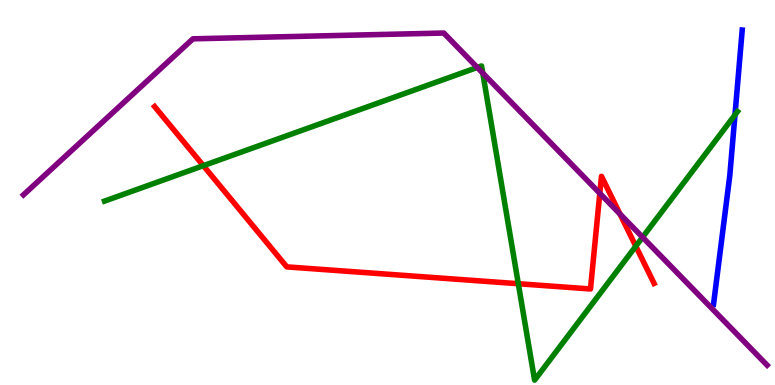[{'lines': ['blue', 'red'], 'intersections': []}, {'lines': ['green', 'red'], 'intersections': [{'x': 2.62, 'y': 5.7}, {'x': 6.69, 'y': 2.63}, {'x': 8.2, 'y': 3.61}]}, {'lines': ['purple', 'red'], 'intersections': [{'x': 7.74, 'y': 4.98}, {'x': 8.0, 'y': 4.44}]}, {'lines': ['blue', 'green'], 'intersections': [{'x': 9.48, 'y': 7.02}]}, {'lines': ['blue', 'purple'], 'intersections': []}, {'lines': ['green', 'purple'], 'intersections': [{'x': 6.16, 'y': 8.25}, {'x': 6.23, 'y': 8.1}, {'x': 8.29, 'y': 3.84}]}]